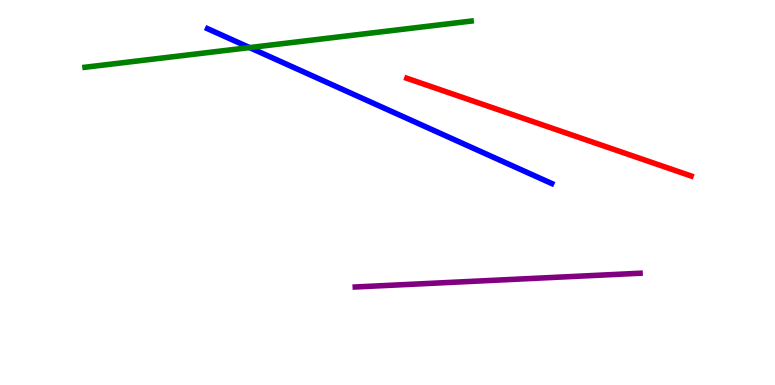[{'lines': ['blue', 'red'], 'intersections': []}, {'lines': ['green', 'red'], 'intersections': []}, {'lines': ['purple', 'red'], 'intersections': []}, {'lines': ['blue', 'green'], 'intersections': [{'x': 3.22, 'y': 8.76}]}, {'lines': ['blue', 'purple'], 'intersections': []}, {'lines': ['green', 'purple'], 'intersections': []}]